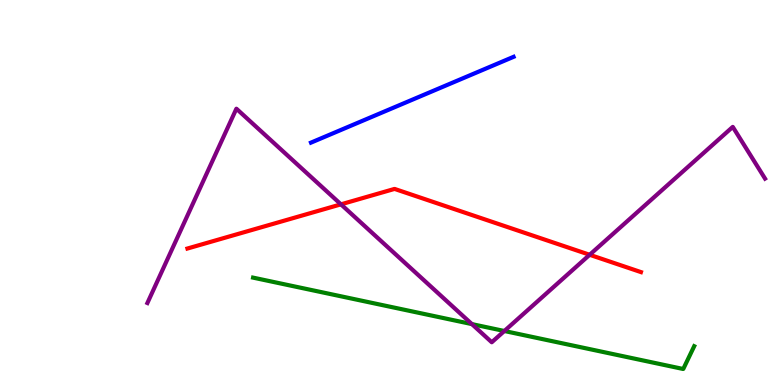[{'lines': ['blue', 'red'], 'intersections': []}, {'lines': ['green', 'red'], 'intersections': []}, {'lines': ['purple', 'red'], 'intersections': [{'x': 4.4, 'y': 4.69}, {'x': 7.61, 'y': 3.38}]}, {'lines': ['blue', 'green'], 'intersections': []}, {'lines': ['blue', 'purple'], 'intersections': []}, {'lines': ['green', 'purple'], 'intersections': [{'x': 6.09, 'y': 1.58}, {'x': 6.51, 'y': 1.4}]}]